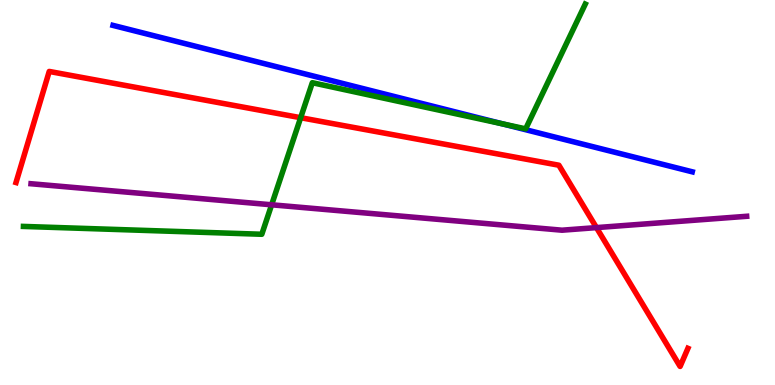[{'lines': ['blue', 'red'], 'intersections': []}, {'lines': ['green', 'red'], 'intersections': [{'x': 3.88, 'y': 6.94}]}, {'lines': ['purple', 'red'], 'intersections': [{'x': 7.7, 'y': 4.09}]}, {'lines': ['blue', 'green'], 'intersections': [{'x': 6.49, 'y': 6.78}]}, {'lines': ['blue', 'purple'], 'intersections': []}, {'lines': ['green', 'purple'], 'intersections': [{'x': 3.5, 'y': 4.68}]}]